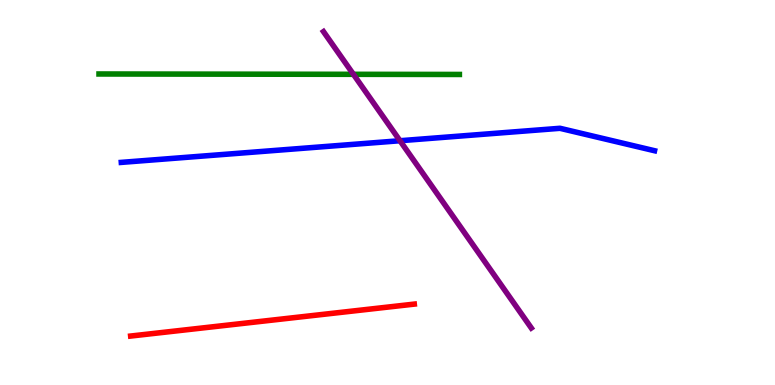[{'lines': ['blue', 'red'], 'intersections': []}, {'lines': ['green', 'red'], 'intersections': []}, {'lines': ['purple', 'red'], 'intersections': []}, {'lines': ['blue', 'green'], 'intersections': []}, {'lines': ['blue', 'purple'], 'intersections': [{'x': 5.16, 'y': 6.34}]}, {'lines': ['green', 'purple'], 'intersections': [{'x': 4.56, 'y': 8.07}]}]